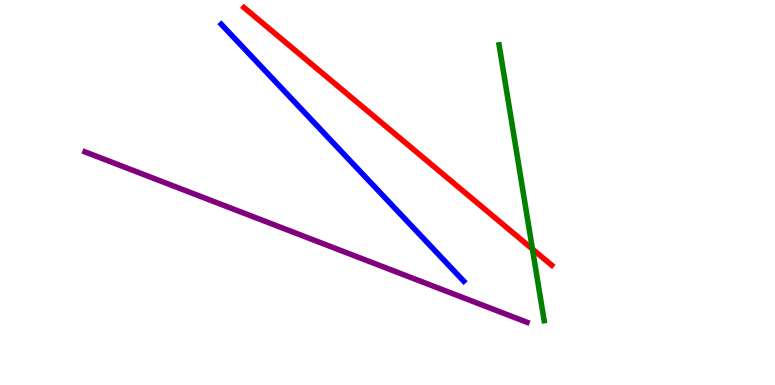[{'lines': ['blue', 'red'], 'intersections': []}, {'lines': ['green', 'red'], 'intersections': [{'x': 6.87, 'y': 3.53}]}, {'lines': ['purple', 'red'], 'intersections': []}, {'lines': ['blue', 'green'], 'intersections': []}, {'lines': ['blue', 'purple'], 'intersections': []}, {'lines': ['green', 'purple'], 'intersections': []}]